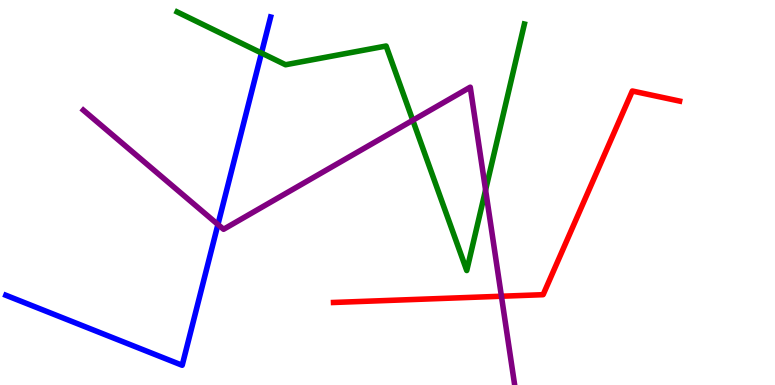[{'lines': ['blue', 'red'], 'intersections': []}, {'lines': ['green', 'red'], 'intersections': []}, {'lines': ['purple', 'red'], 'intersections': [{'x': 6.47, 'y': 2.31}]}, {'lines': ['blue', 'green'], 'intersections': [{'x': 3.37, 'y': 8.62}]}, {'lines': ['blue', 'purple'], 'intersections': [{'x': 2.81, 'y': 4.17}]}, {'lines': ['green', 'purple'], 'intersections': [{'x': 5.33, 'y': 6.88}, {'x': 6.27, 'y': 5.07}]}]